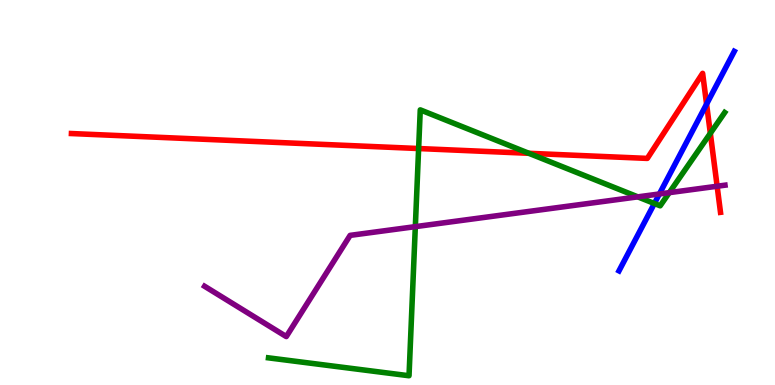[{'lines': ['blue', 'red'], 'intersections': [{'x': 9.12, 'y': 7.3}]}, {'lines': ['green', 'red'], 'intersections': [{'x': 5.4, 'y': 6.14}, {'x': 6.82, 'y': 6.02}, {'x': 9.17, 'y': 6.54}]}, {'lines': ['purple', 'red'], 'intersections': [{'x': 9.25, 'y': 5.16}]}, {'lines': ['blue', 'green'], 'intersections': [{'x': 8.44, 'y': 4.71}]}, {'lines': ['blue', 'purple'], 'intersections': [{'x': 8.51, 'y': 4.96}]}, {'lines': ['green', 'purple'], 'intersections': [{'x': 5.36, 'y': 4.11}, {'x': 8.23, 'y': 4.89}, {'x': 8.64, 'y': 5.0}]}]